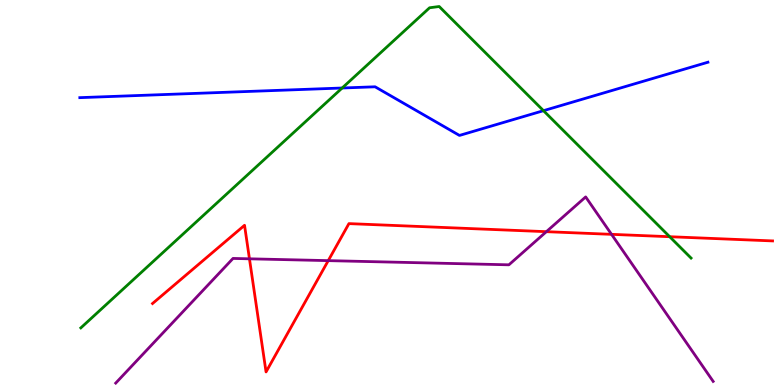[{'lines': ['blue', 'red'], 'intersections': []}, {'lines': ['green', 'red'], 'intersections': [{'x': 8.64, 'y': 3.85}]}, {'lines': ['purple', 'red'], 'intersections': [{'x': 3.22, 'y': 3.28}, {'x': 4.24, 'y': 3.23}, {'x': 7.05, 'y': 3.98}, {'x': 7.89, 'y': 3.91}]}, {'lines': ['blue', 'green'], 'intersections': [{'x': 4.42, 'y': 7.71}, {'x': 7.01, 'y': 7.13}]}, {'lines': ['blue', 'purple'], 'intersections': []}, {'lines': ['green', 'purple'], 'intersections': []}]